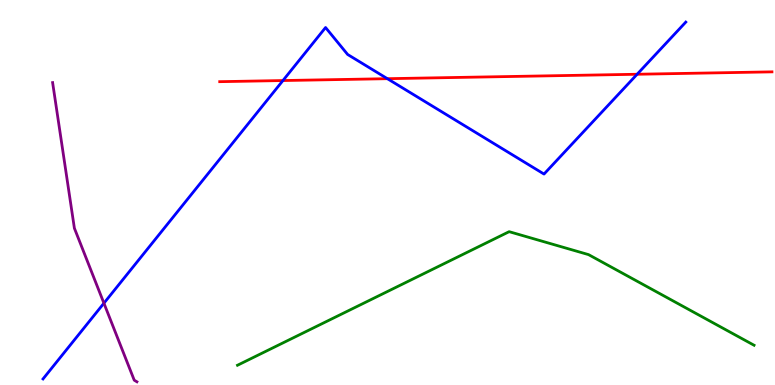[{'lines': ['blue', 'red'], 'intersections': [{'x': 3.65, 'y': 7.91}, {'x': 5.0, 'y': 7.96}, {'x': 8.22, 'y': 8.07}]}, {'lines': ['green', 'red'], 'intersections': []}, {'lines': ['purple', 'red'], 'intersections': []}, {'lines': ['blue', 'green'], 'intersections': []}, {'lines': ['blue', 'purple'], 'intersections': [{'x': 1.34, 'y': 2.12}]}, {'lines': ['green', 'purple'], 'intersections': []}]